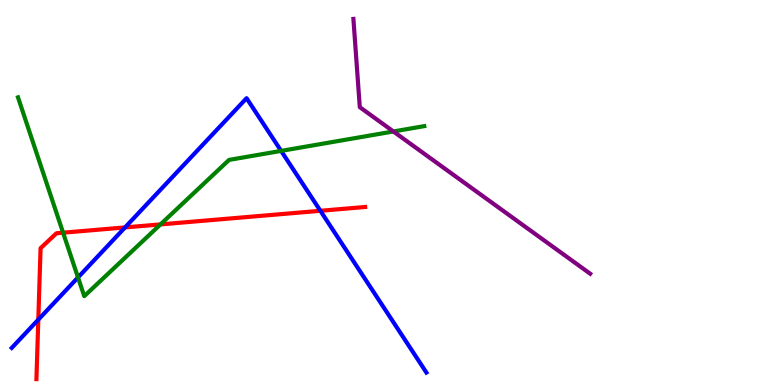[{'lines': ['blue', 'red'], 'intersections': [{'x': 0.494, 'y': 1.7}, {'x': 1.61, 'y': 4.09}, {'x': 4.13, 'y': 4.52}]}, {'lines': ['green', 'red'], 'intersections': [{'x': 0.814, 'y': 3.96}, {'x': 2.07, 'y': 4.17}]}, {'lines': ['purple', 'red'], 'intersections': []}, {'lines': ['blue', 'green'], 'intersections': [{'x': 1.01, 'y': 2.79}, {'x': 3.63, 'y': 6.08}]}, {'lines': ['blue', 'purple'], 'intersections': []}, {'lines': ['green', 'purple'], 'intersections': [{'x': 5.08, 'y': 6.59}]}]